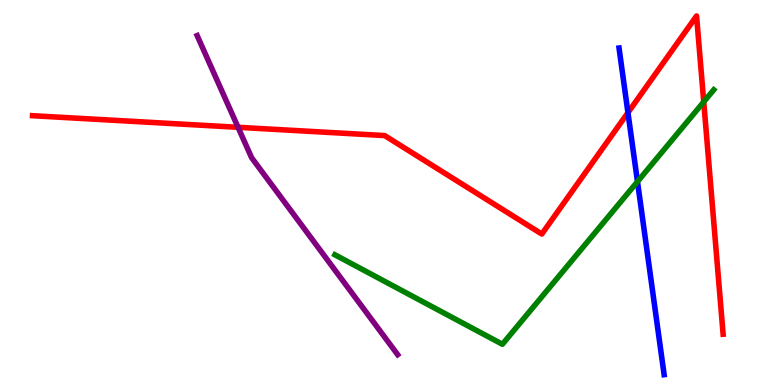[{'lines': ['blue', 'red'], 'intersections': [{'x': 8.1, 'y': 7.07}]}, {'lines': ['green', 'red'], 'intersections': [{'x': 9.08, 'y': 7.35}]}, {'lines': ['purple', 'red'], 'intersections': [{'x': 3.07, 'y': 6.69}]}, {'lines': ['blue', 'green'], 'intersections': [{'x': 8.23, 'y': 5.28}]}, {'lines': ['blue', 'purple'], 'intersections': []}, {'lines': ['green', 'purple'], 'intersections': []}]